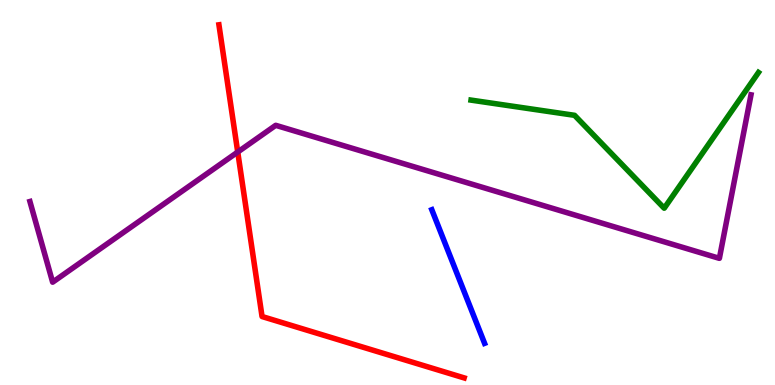[{'lines': ['blue', 'red'], 'intersections': []}, {'lines': ['green', 'red'], 'intersections': []}, {'lines': ['purple', 'red'], 'intersections': [{'x': 3.07, 'y': 6.05}]}, {'lines': ['blue', 'green'], 'intersections': []}, {'lines': ['blue', 'purple'], 'intersections': []}, {'lines': ['green', 'purple'], 'intersections': []}]